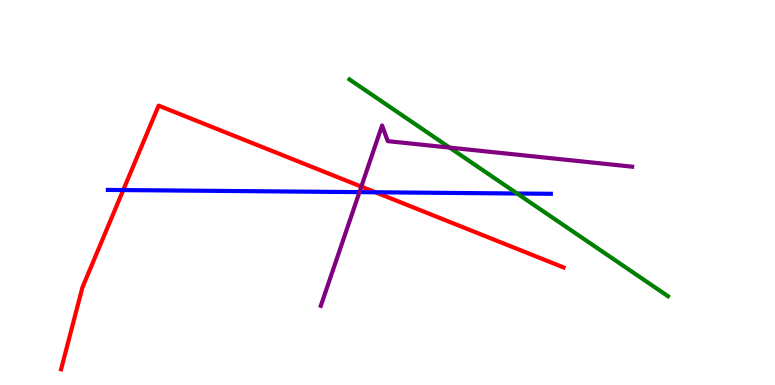[{'lines': ['blue', 'red'], 'intersections': [{'x': 1.59, 'y': 5.06}, {'x': 4.84, 'y': 5.01}]}, {'lines': ['green', 'red'], 'intersections': []}, {'lines': ['purple', 'red'], 'intersections': [{'x': 4.66, 'y': 5.15}]}, {'lines': ['blue', 'green'], 'intersections': [{'x': 6.67, 'y': 4.97}]}, {'lines': ['blue', 'purple'], 'intersections': [{'x': 4.64, 'y': 5.01}]}, {'lines': ['green', 'purple'], 'intersections': [{'x': 5.8, 'y': 6.17}]}]